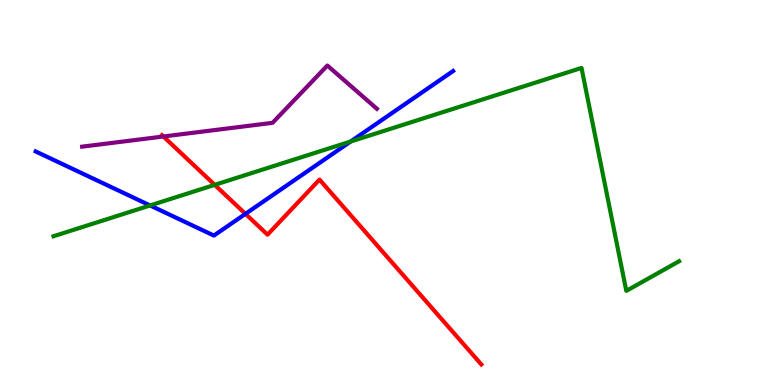[{'lines': ['blue', 'red'], 'intersections': [{'x': 3.17, 'y': 4.45}]}, {'lines': ['green', 'red'], 'intersections': [{'x': 2.77, 'y': 5.2}]}, {'lines': ['purple', 'red'], 'intersections': [{'x': 2.11, 'y': 6.45}]}, {'lines': ['blue', 'green'], 'intersections': [{'x': 1.94, 'y': 4.66}, {'x': 4.52, 'y': 6.32}]}, {'lines': ['blue', 'purple'], 'intersections': []}, {'lines': ['green', 'purple'], 'intersections': []}]